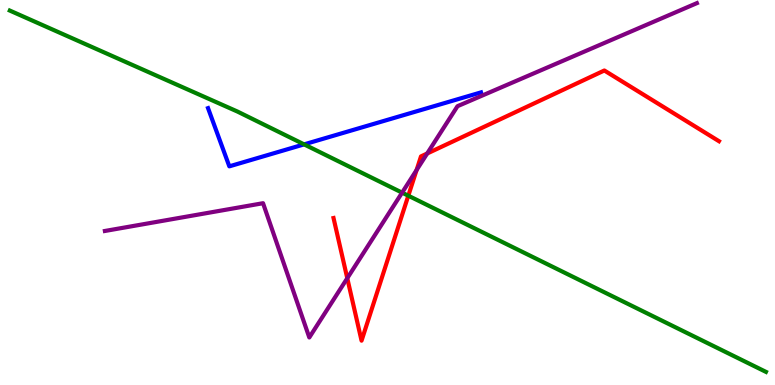[{'lines': ['blue', 'red'], 'intersections': []}, {'lines': ['green', 'red'], 'intersections': [{'x': 5.27, 'y': 4.92}]}, {'lines': ['purple', 'red'], 'intersections': [{'x': 4.48, 'y': 2.77}, {'x': 5.38, 'y': 5.58}, {'x': 5.51, 'y': 6.01}]}, {'lines': ['blue', 'green'], 'intersections': [{'x': 3.92, 'y': 6.25}]}, {'lines': ['blue', 'purple'], 'intersections': []}, {'lines': ['green', 'purple'], 'intersections': [{'x': 5.19, 'y': 5.0}]}]